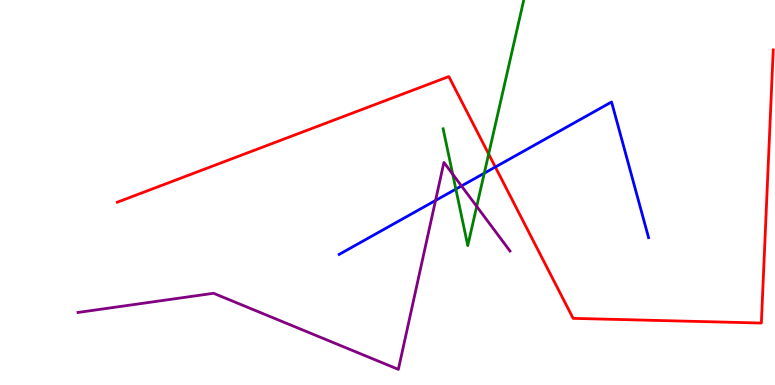[{'lines': ['blue', 'red'], 'intersections': [{'x': 6.39, 'y': 5.66}]}, {'lines': ['green', 'red'], 'intersections': [{'x': 6.31, 'y': 6.0}]}, {'lines': ['purple', 'red'], 'intersections': []}, {'lines': ['blue', 'green'], 'intersections': [{'x': 5.88, 'y': 5.09}, {'x': 6.25, 'y': 5.5}]}, {'lines': ['blue', 'purple'], 'intersections': [{'x': 5.62, 'y': 4.79}, {'x': 5.95, 'y': 5.17}]}, {'lines': ['green', 'purple'], 'intersections': [{'x': 5.84, 'y': 5.48}, {'x': 6.15, 'y': 4.64}]}]